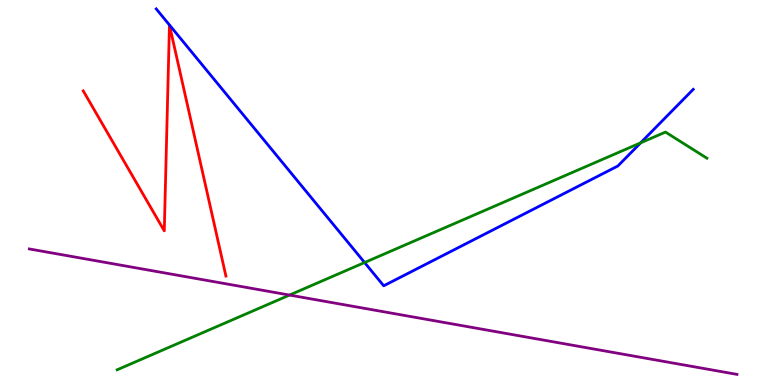[{'lines': ['blue', 'red'], 'intersections': []}, {'lines': ['green', 'red'], 'intersections': []}, {'lines': ['purple', 'red'], 'intersections': []}, {'lines': ['blue', 'green'], 'intersections': [{'x': 4.7, 'y': 3.18}, {'x': 8.27, 'y': 6.29}]}, {'lines': ['blue', 'purple'], 'intersections': []}, {'lines': ['green', 'purple'], 'intersections': [{'x': 3.74, 'y': 2.34}]}]